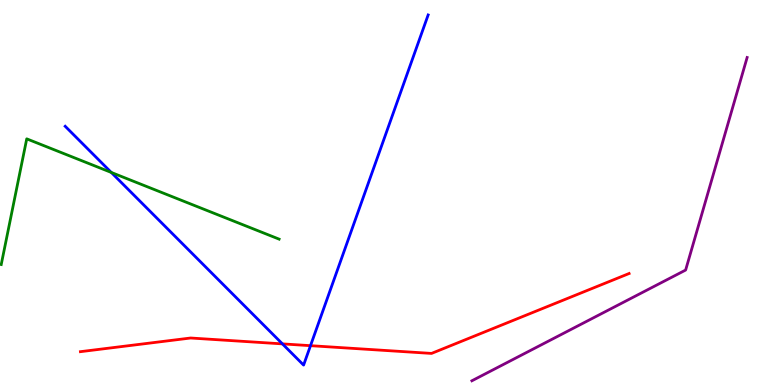[{'lines': ['blue', 'red'], 'intersections': [{'x': 3.64, 'y': 1.07}, {'x': 4.01, 'y': 1.02}]}, {'lines': ['green', 'red'], 'intersections': []}, {'lines': ['purple', 'red'], 'intersections': []}, {'lines': ['blue', 'green'], 'intersections': [{'x': 1.44, 'y': 5.52}]}, {'lines': ['blue', 'purple'], 'intersections': []}, {'lines': ['green', 'purple'], 'intersections': []}]